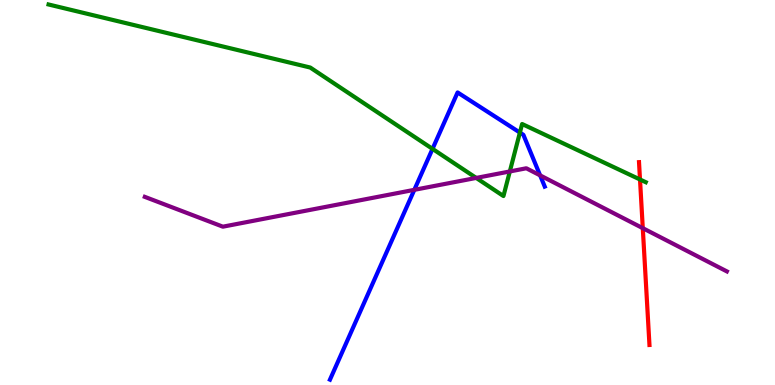[{'lines': ['blue', 'red'], 'intersections': []}, {'lines': ['green', 'red'], 'intersections': [{'x': 8.26, 'y': 5.34}]}, {'lines': ['purple', 'red'], 'intersections': [{'x': 8.29, 'y': 4.07}]}, {'lines': ['blue', 'green'], 'intersections': [{'x': 5.58, 'y': 6.13}, {'x': 6.71, 'y': 6.56}]}, {'lines': ['blue', 'purple'], 'intersections': [{'x': 5.35, 'y': 5.07}, {'x': 6.97, 'y': 5.44}]}, {'lines': ['green', 'purple'], 'intersections': [{'x': 6.14, 'y': 5.38}, {'x': 6.58, 'y': 5.55}]}]